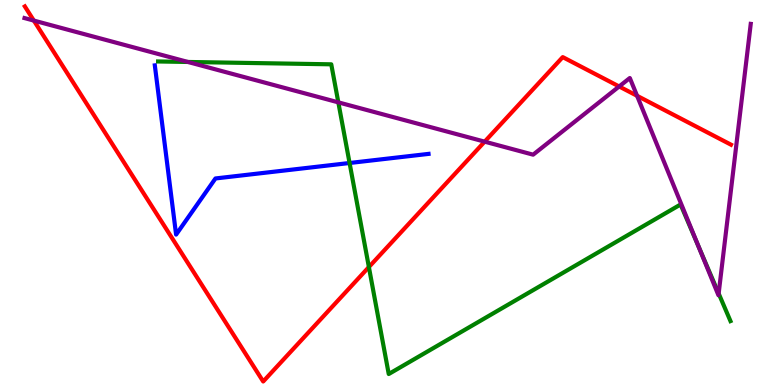[{'lines': ['blue', 'red'], 'intersections': []}, {'lines': ['green', 'red'], 'intersections': [{'x': 4.76, 'y': 3.06}]}, {'lines': ['purple', 'red'], 'intersections': [{'x': 0.437, 'y': 9.47}, {'x': 6.25, 'y': 6.32}, {'x': 7.99, 'y': 7.75}, {'x': 8.22, 'y': 7.51}]}, {'lines': ['blue', 'green'], 'intersections': [{'x': 4.51, 'y': 5.77}]}, {'lines': ['blue', 'purple'], 'intersections': []}, {'lines': ['green', 'purple'], 'intersections': [{'x': 2.42, 'y': 8.39}, {'x': 4.37, 'y': 7.34}, {'x': 9.01, 'y': 3.61}, {'x': 9.27, 'y': 2.38}]}]